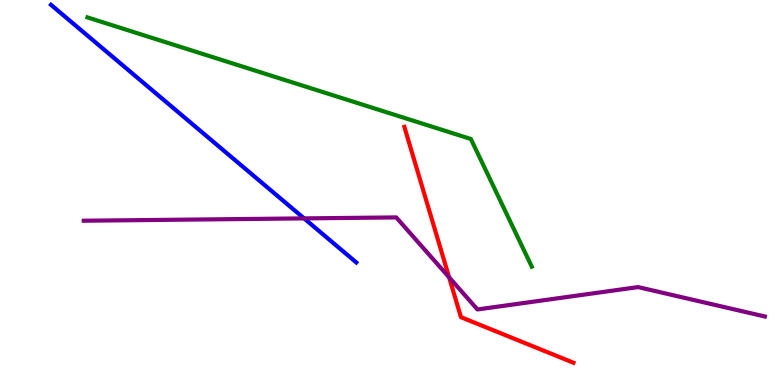[{'lines': ['blue', 'red'], 'intersections': []}, {'lines': ['green', 'red'], 'intersections': []}, {'lines': ['purple', 'red'], 'intersections': [{'x': 5.8, 'y': 2.8}]}, {'lines': ['blue', 'green'], 'intersections': []}, {'lines': ['blue', 'purple'], 'intersections': [{'x': 3.92, 'y': 4.33}]}, {'lines': ['green', 'purple'], 'intersections': []}]